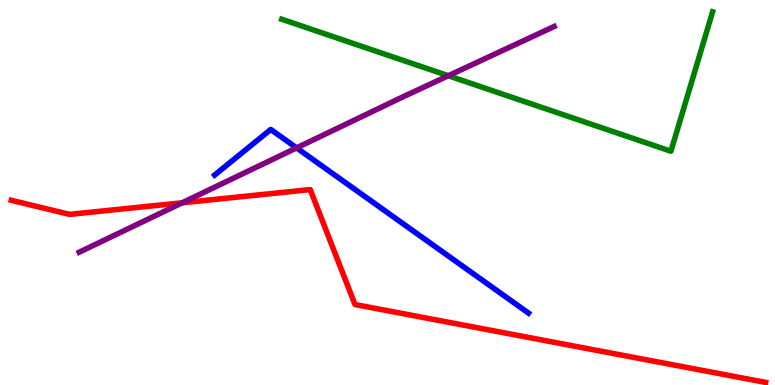[{'lines': ['blue', 'red'], 'intersections': []}, {'lines': ['green', 'red'], 'intersections': []}, {'lines': ['purple', 'red'], 'intersections': [{'x': 2.35, 'y': 4.73}]}, {'lines': ['blue', 'green'], 'intersections': []}, {'lines': ['blue', 'purple'], 'intersections': [{'x': 3.83, 'y': 6.16}]}, {'lines': ['green', 'purple'], 'intersections': [{'x': 5.78, 'y': 8.03}]}]